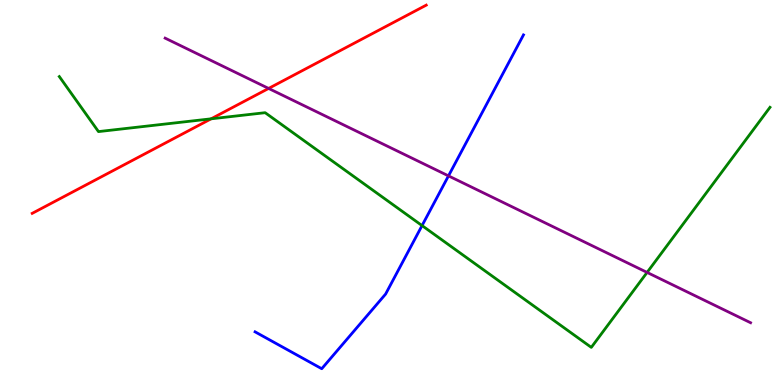[{'lines': ['blue', 'red'], 'intersections': []}, {'lines': ['green', 'red'], 'intersections': [{'x': 2.72, 'y': 6.91}]}, {'lines': ['purple', 'red'], 'intersections': [{'x': 3.47, 'y': 7.7}]}, {'lines': ['blue', 'green'], 'intersections': [{'x': 5.45, 'y': 4.14}]}, {'lines': ['blue', 'purple'], 'intersections': [{'x': 5.79, 'y': 5.43}]}, {'lines': ['green', 'purple'], 'intersections': [{'x': 8.35, 'y': 2.92}]}]